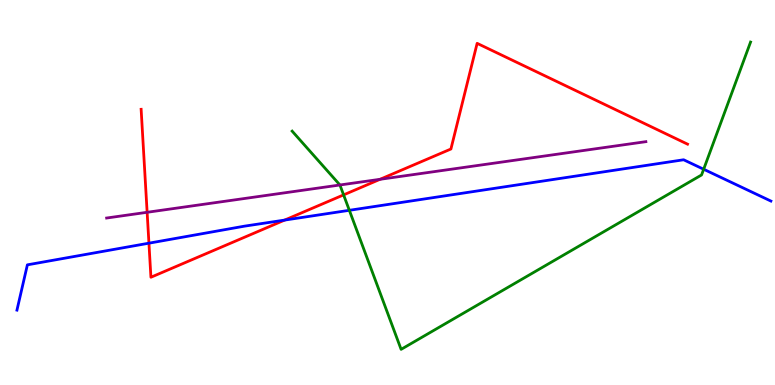[{'lines': ['blue', 'red'], 'intersections': [{'x': 1.92, 'y': 3.68}, {'x': 3.67, 'y': 4.28}]}, {'lines': ['green', 'red'], 'intersections': [{'x': 4.43, 'y': 4.94}]}, {'lines': ['purple', 'red'], 'intersections': [{'x': 1.9, 'y': 4.49}, {'x': 4.9, 'y': 5.34}]}, {'lines': ['blue', 'green'], 'intersections': [{'x': 4.51, 'y': 4.54}, {'x': 9.08, 'y': 5.6}]}, {'lines': ['blue', 'purple'], 'intersections': []}, {'lines': ['green', 'purple'], 'intersections': [{'x': 4.39, 'y': 5.2}]}]